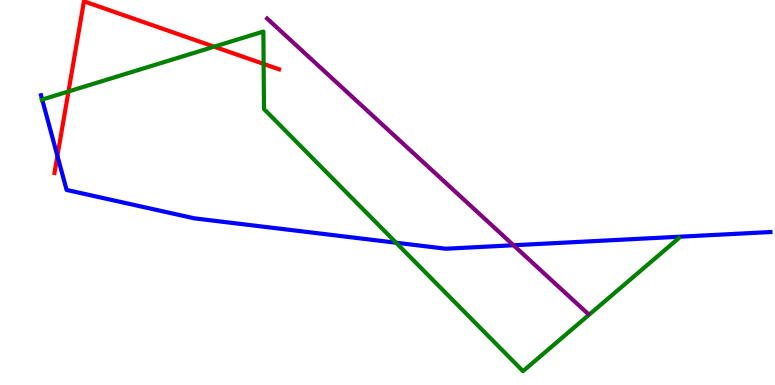[{'lines': ['blue', 'red'], 'intersections': [{'x': 0.741, 'y': 5.95}]}, {'lines': ['green', 'red'], 'intersections': [{'x': 0.883, 'y': 7.62}, {'x': 2.76, 'y': 8.79}, {'x': 3.4, 'y': 8.34}]}, {'lines': ['purple', 'red'], 'intersections': []}, {'lines': ['blue', 'green'], 'intersections': [{'x': 0.544, 'y': 7.41}, {'x': 5.11, 'y': 3.7}]}, {'lines': ['blue', 'purple'], 'intersections': [{'x': 6.63, 'y': 3.63}]}, {'lines': ['green', 'purple'], 'intersections': []}]